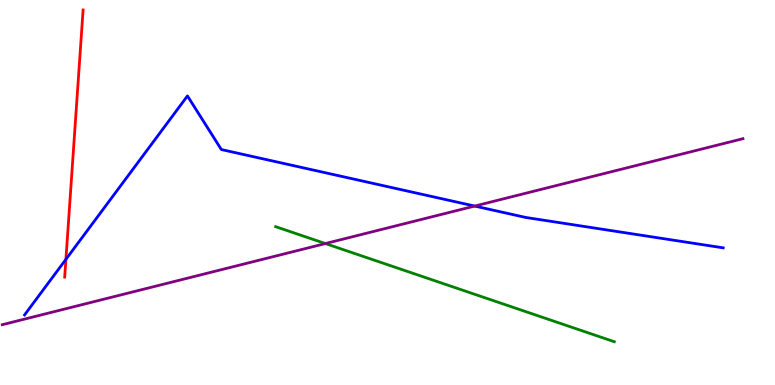[{'lines': ['blue', 'red'], 'intersections': [{'x': 0.85, 'y': 3.26}]}, {'lines': ['green', 'red'], 'intersections': []}, {'lines': ['purple', 'red'], 'intersections': []}, {'lines': ['blue', 'green'], 'intersections': []}, {'lines': ['blue', 'purple'], 'intersections': [{'x': 6.13, 'y': 4.65}]}, {'lines': ['green', 'purple'], 'intersections': [{'x': 4.2, 'y': 3.67}]}]